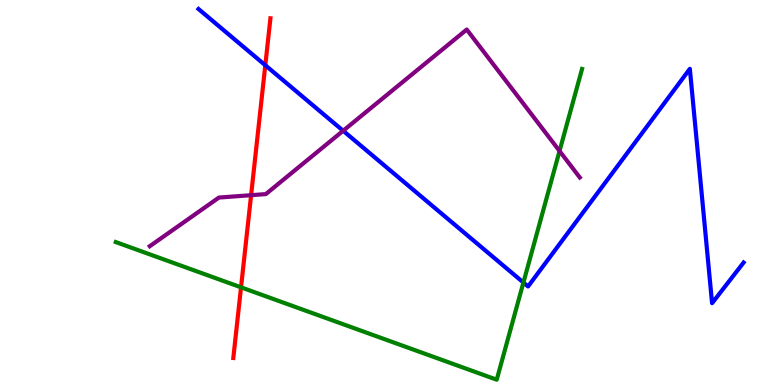[{'lines': ['blue', 'red'], 'intersections': [{'x': 3.42, 'y': 8.31}]}, {'lines': ['green', 'red'], 'intersections': [{'x': 3.11, 'y': 2.54}]}, {'lines': ['purple', 'red'], 'intersections': [{'x': 3.24, 'y': 4.93}]}, {'lines': ['blue', 'green'], 'intersections': [{'x': 6.75, 'y': 2.66}]}, {'lines': ['blue', 'purple'], 'intersections': [{'x': 4.43, 'y': 6.6}]}, {'lines': ['green', 'purple'], 'intersections': [{'x': 7.22, 'y': 6.08}]}]